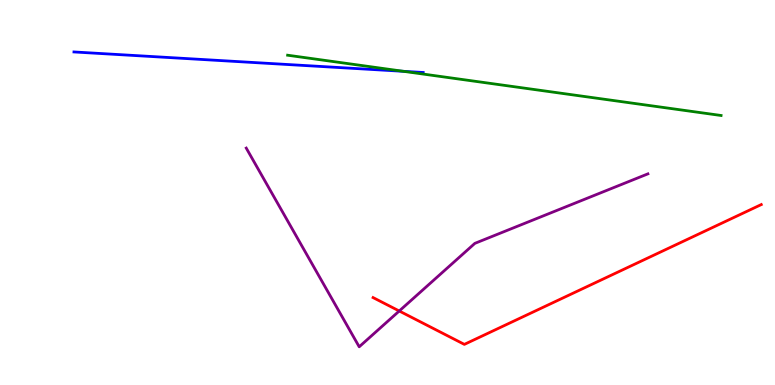[{'lines': ['blue', 'red'], 'intersections': []}, {'lines': ['green', 'red'], 'intersections': []}, {'lines': ['purple', 'red'], 'intersections': [{'x': 5.15, 'y': 1.92}]}, {'lines': ['blue', 'green'], 'intersections': [{'x': 5.21, 'y': 8.15}]}, {'lines': ['blue', 'purple'], 'intersections': []}, {'lines': ['green', 'purple'], 'intersections': []}]